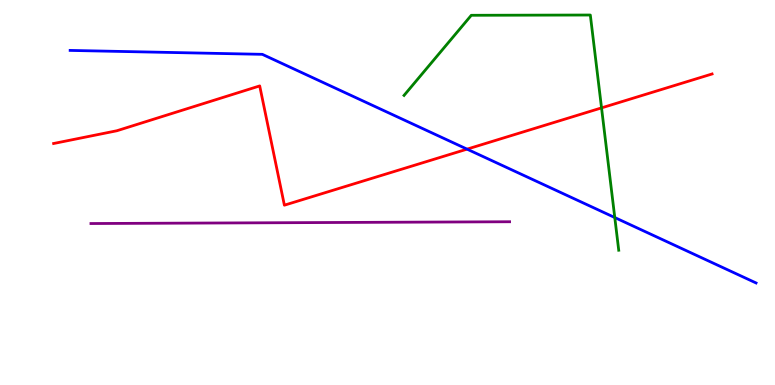[{'lines': ['blue', 'red'], 'intersections': [{'x': 6.03, 'y': 6.13}]}, {'lines': ['green', 'red'], 'intersections': [{'x': 7.76, 'y': 7.2}]}, {'lines': ['purple', 'red'], 'intersections': []}, {'lines': ['blue', 'green'], 'intersections': [{'x': 7.93, 'y': 4.35}]}, {'lines': ['blue', 'purple'], 'intersections': []}, {'lines': ['green', 'purple'], 'intersections': []}]